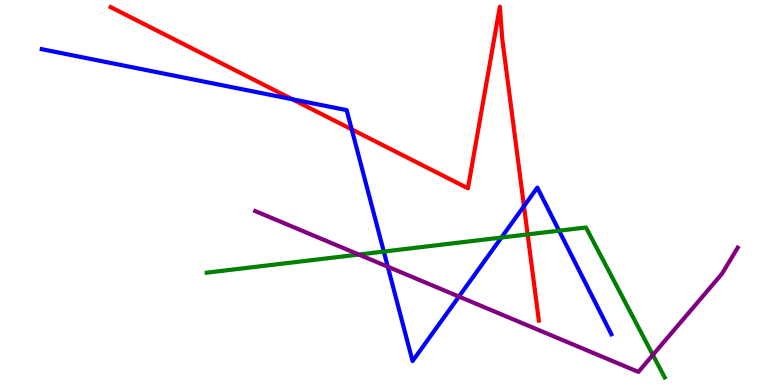[{'lines': ['blue', 'red'], 'intersections': [{'x': 3.77, 'y': 7.42}, {'x': 4.54, 'y': 6.64}, {'x': 6.76, 'y': 4.64}]}, {'lines': ['green', 'red'], 'intersections': [{'x': 6.81, 'y': 3.91}]}, {'lines': ['purple', 'red'], 'intersections': []}, {'lines': ['blue', 'green'], 'intersections': [{'x': 4.95, 'y': 3.47}, {'x': 6.47, 'y': 3.83}, {'x': 7.21, 'y': 4.01}]}, {'lines': ['blue', 'purple'], 'intersections': [{'x': 5.0, 'y': 3.07}, {'x': 5.92, 'y': 2.3}]}, {'lines': ['green', 'purple'], 'intersections': [{'x': 4.63, 'y': 3.39}, {'x': 8.42, 'y': 0.781}]}]